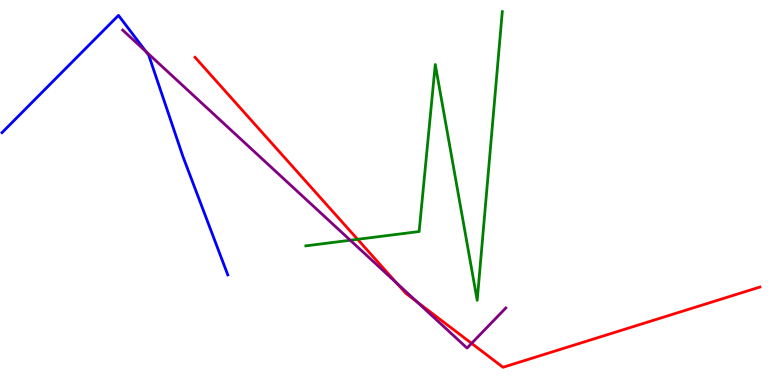[{'lines': ['blue', 'red'], 'intersections': []}, {'lines': ['green', 'red'], 'intersections': [{'x': 4.61, 'y': 3.78}]}, {'lines': ['purple', 'red'], 'intersections': [{'x': 5.12, 'y': 2.65}, {'x': 5.38, 'y': 2.16}, {'x': 6.08, 'y': 1.08}]}, {'lines': ['blue', 'green'], 'intersections': []}, {'lines': ['blue', 'purple'], 'intersections': [{'x': 1.88, 'y': 8.66}]}, {'lines': ['green', 'purple'], 'intersections': [{'x': 4.52, 'y': 3.76}]}]